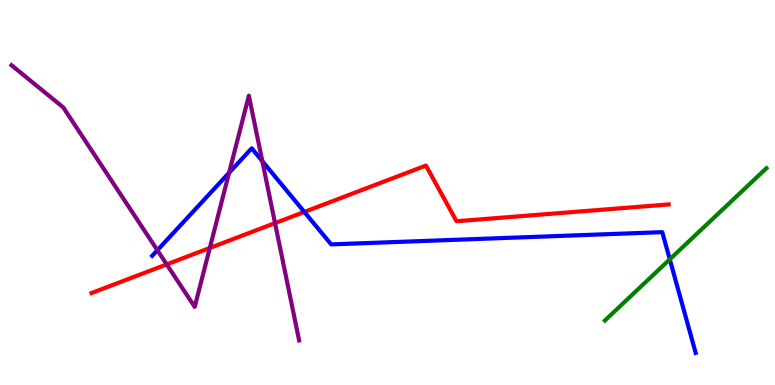[{'lines': ['blue', 'red'], 'intersections': [{'x': 3.93, 'y': 4.5}]}, {'lines': ['green', 'red'], 'intersections': []}, {'lines': ['purple', 'red'], 'intersections': [{'x': 2.15, 'y': 3.13}, {'x': 2.71, 'y': 3.56}, {'x': 3.55, 'y': 4.21}]}, {'lines': ['blue', 'green'], 'intersections': [{'x': 8.64, 'y': 3.26}]}, {'lines': ['blue', 'purple'], 'intersections': [{'x': 2.03, 'y': 3.5}, {'x': 2.96, 'y': 5.51}, {'x': 3.38, 'y': 5.82}]}, {'lines': ['green', 'purple'], 'intersections': []}]